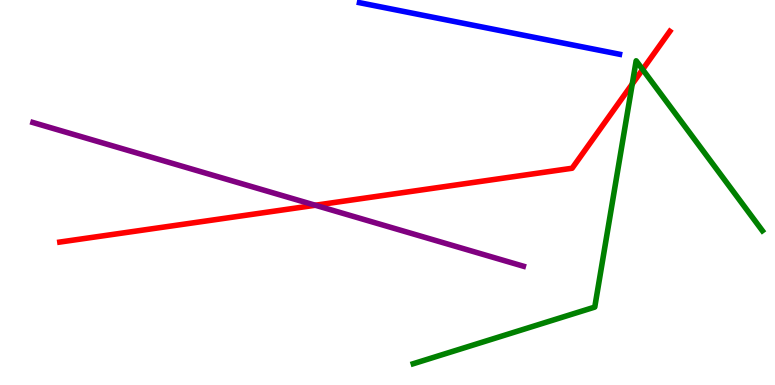[{'lines': ['blue', 'red'], 'intersections': []}, {'lines': ['green', 'red'], 'intersections': [{'x': 8.16, 'y': 7.82}, {'x': 8.29, 'y': 8.2}]}, {'lines': ['purple', 'red'], 'intersections': [{'x': 4.07, 'y': 4.67}]}, {'lines': ['blue', 'green'], 'intersections': []}, {'lines': ['blue', 'purple'], 'intersections': []}, {'lines': ['green', 'purple'], 'intersections': []}]